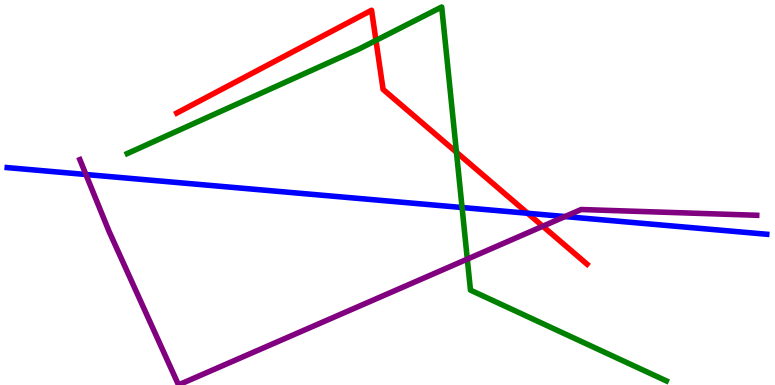[{'lines': ['blue', 'red'], 'intersections': [{'x': 6.81, 'y': 4.46}]}, {'lines': ['green', 'red'], 'intersections': [{'x': 4.85, 'y': 8.95}, {'x': 5.89, 'y': 6.05}]}, {'lines': ['purple', 'red'], 'intersections': [{'x': 7.0, 'y': 4.12}]}, {'lines': ['blue', 'green'], 'intersections': [{'x': 5.96, 'y': 4.61}]}, {'lines': ['blue', 'purple'], 'intersections': [{'x': 1.11, 'y': 5.47}, {'x': 7.29, 'y': 4.38}]}, {'lines': ['green', 'purple'], 'intersections': [{'x': 6.03, 'y': 3.27}]}]